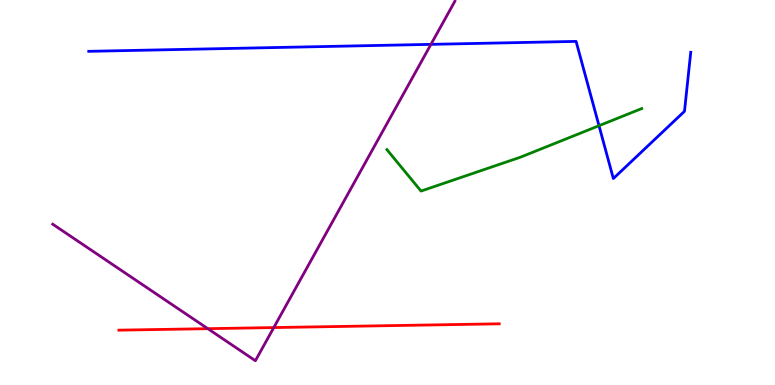[{'lines': ['blue', 'red'], 'intersections': []}, {'lines': ['green', 'red'], 'intersections': []}, {'lines': ['purple', 'red'], 'intersections': [{'x': 2.68, 'y': 1.46}, {'x': 3.53, 'y': 1.49}]}, {'lines': ['blue', 'green'], 'intersections': [{'x': 7.73, 'y': 6.73}]}, {'lines': ['blue', 'purple'], 'intersections': [{'x': 5.56, 'y': 8.85}]}, {'lines': ['green', 'purple'], 'intersections': []}]